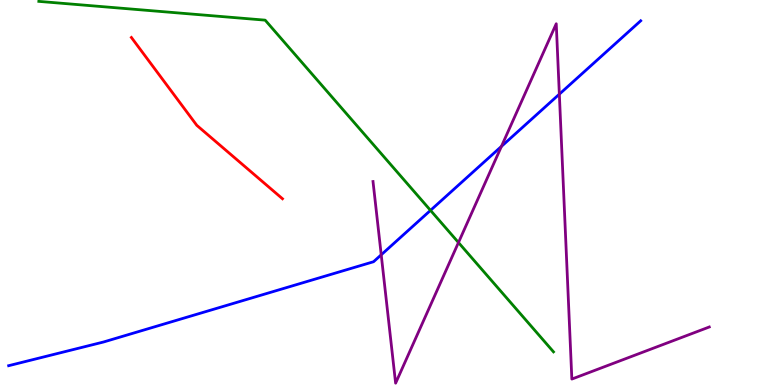[{'lines': ['blue', 'red'], 'intersections': []}, {'lines': ['green', 'red'], 'intersections': []}, {'lines': ['purple', 'red'], 'intersections': []}, {'lines': ['blue', 'green'], 'intersections': [{'x': 5.55, 'y': 4.54}]}, {'lines': ['blue', 'purple'], 'intersections': [{'x': 4.92, 'y': 3.38}, {'x': 6.47, 'y': 6.2}, {'x': 7.22, 'y': 7.55}]}, {'lines': ['green', 'purple'], 'intersections': [{'x': 5.92, 'y': 3.7}]}]